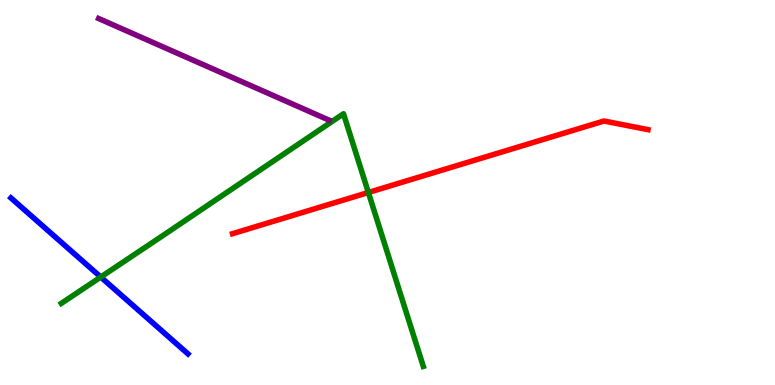[{'lines': ['blue', 'red'], 'intersections': []}, {'lines': ['green', 'red'], 'intersections': [{'x': 4.75, 'y': 5.0}]}, {'lines': ['purple', 'red'], 'intersections': []}, {'lines': ['blue', 'green'], 'intersections': [{'x': 1.3, 'y': 2.8}]}, {'lines': ['blue', 'purple'], 'intersections': []}, {'lines': ['green', 'purple'], 'intersections': []}]